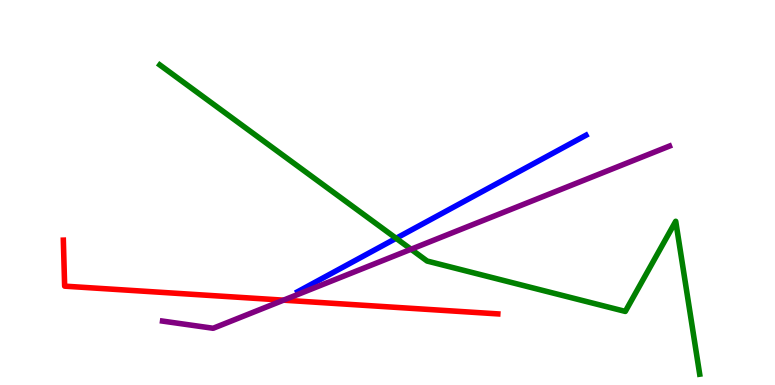[{'lines': ['blue', 'red'], 'intersections': []}, {'lines': ['green', 'red'], 'intersections': []}, {'lines': ['purple', 'red'], 'intersections': [{'x': 3.66, 'y': 2.2}]}, {'lines': ['blue', 'green'], 'intersections': [{'x': 5.11, 'y': 3.81}]}, {'lines': ['blue', 'purple'], 'intersections': []}, {'lines': ['green', 'purple'], 'intersections': [{'x': 5.3, 'y': 3.53}]}]